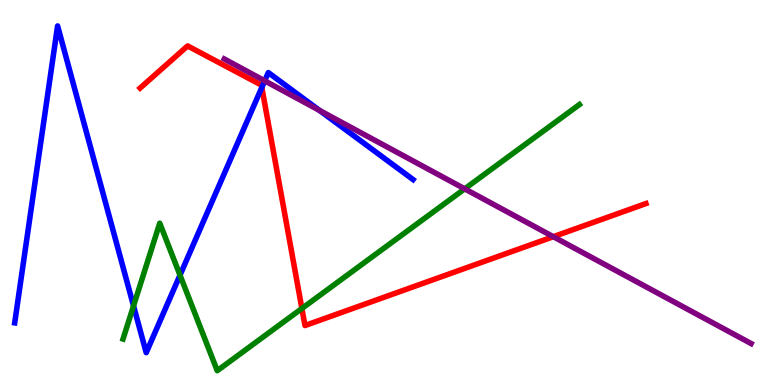[{'lines': ['blue', 'red'], 'intersections': [{'x': 3.38, 'y': 7.73}]}, {'lines': ['green', 'red'], 'intersections': [{'x': 3.9, 'y': 1.99}]}, {'lines': ['purple', 'red'], 'intersections': [{'x': 7.14, 'y': 3.85}]}, {'lines': ['blue', 'green'], 'intersections': [{'x': 1.72, 'y': 2.05}, {'x': 2.32, 'y': 2.85}]}, {'lines': ['blue', 'purple'], 'intersections': [{'x': 3.42, 'y': 7.9}, {'x': 4.12, 'y': 7.13}]}, {'lines': ['green', 'purple'], 'intersections': [{'x': 6.0, 'y': 5.09}]}]